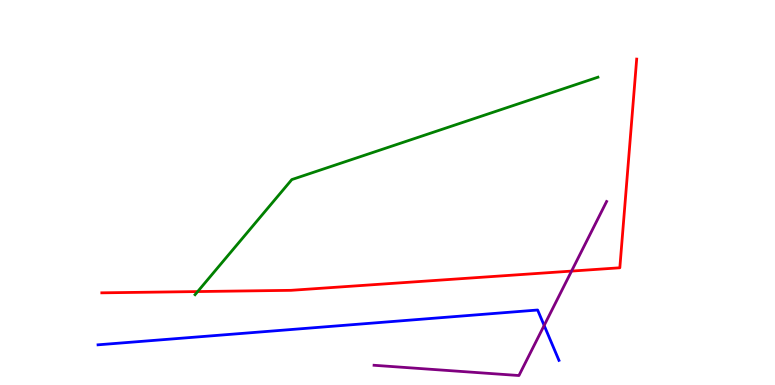[{'lines': ['blue', 'red'], 'intersections': []}, {'lines': ['green', 'red'], 'intersections': [{'x': 2.55, 'y': 2.43}]}, {'lines': ['purple', 'red'], 'intersections': [{'x': 7.37, 'y': 2.96}]}, {'lines': ['blue', 'green'], 'intersections': []}, {'lines': ['blue', 'purple'], 'intersections': [{'x': 7.02, 'y': 1.55}]}, {'lines': ['green', 'purple'], 'intersections': []}]